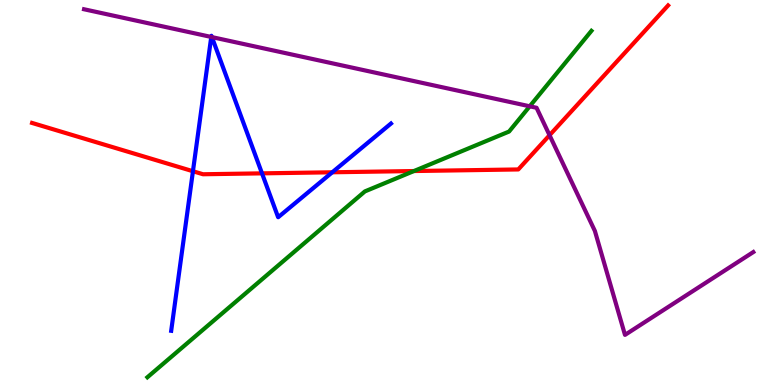[{'lines': ['blue', 'red'], 'intersections': [{'x': 2.49, 'y': 5.55}, {'x': 3.38, 'y': 5.5}, {'x': 4.29, 'y': 5.53}]}, {'lines': ['green', 'red'], 'intersections': [{'x': 5.34, 'y': 5.56}]}, {'lines': ['purple', 'red'], 'intersections': [{'x': 7.09, 'y': 6.49}]}, {'lines': ['blue', 'green'], 'intersections': []}, {'lines': ['blue', 'purple'], 'intersections': [{'x': 2.73, 'y': 9.04}, {'x': 2.73, 'y': 9.04}]}, {'lines': ['green', 'purple'], 'intersections': [{'x': 6.84, 'y': 7.24}]}]